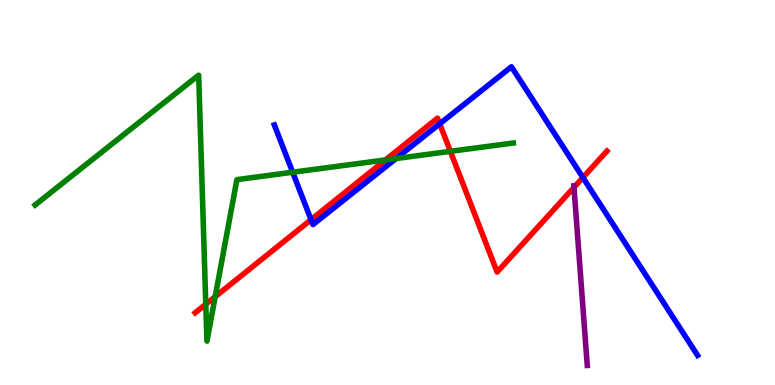[{'lines': ['blue', 'red'], 'intersections': [{'x': 4.01, 'y': 4.29}, {'x': 5.67, 'y': 6.78}, {'x': 7.52, 'y': 5.39}]}, {'lines': ['green', 'red'], 'intersections': [{'x': 2.66, 'y': 2.1}, {'x': 2.78, 'y': 2.29}, {'x': 4.97, 'y': 5.85}, {'x': 5.81, 'y': 6.07}]}, {'lines': ['purple', 'red'], 'intersections': [{'x': 7.41, 'y': 5.13}]}, {'lines': ['blue', 'green'], 'intersections': [{'x': 3.78, 'y': 5.53}, {'x': 5.11, 'y': 5.88}]}, {'lines': ['blue', 'purple'], 'intersections': []}, {'lines': ['green', 'purple'], 'intersections': []}]